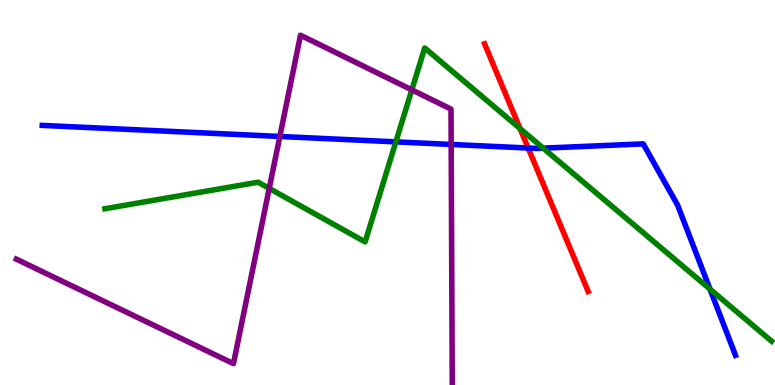[{'lines': ['blue', 'red'], 'intersections': [{'x': 6.82, 'y': 6.15}]}, {'lines': ['green', 'red'], 'intersections': [{'x': 6.71, 'y': 6.66}]}, {'lines': ['purple', 'red'], 'intersections': []}, {'lines': ['blue', 'green'], 'intersections': [{'x': 5.11, 'y': 6.32}, {'x': 7.01, 'y': 6.15}, {'x': 9.16, 'y': 2.49}]}, {'lines': ['blue', 'purple'], 'intersections': [{'x': 3.61, 'y': 6.46}, {'x': 5.82, 'y': 6.25}]}, {'lines': ['green', 'purple'], 'intersections': [{'x': 3.47, 'y': 5.11}, {'x': 5.31, 'y': 7.67}]}]